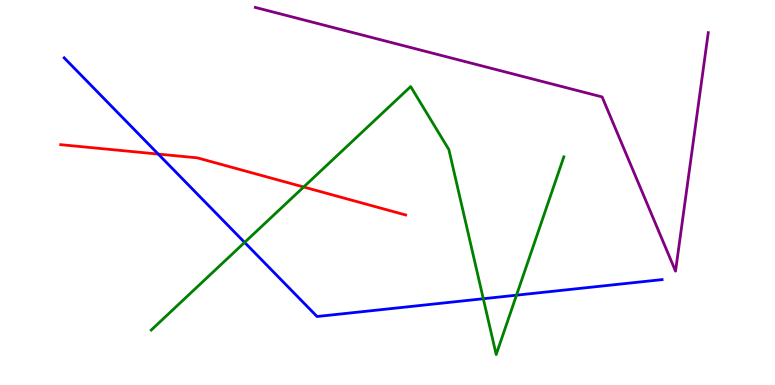[{'lines': ['blue', 'red'], 'intersections': [{'x': 2.04, 'y': 6.0}]}, {'lines': ['green', 'red'], 'intersections': [{'x': 3.92, 'y': 5.14}]}, {'lines': ['purple', 'red'], 'intersections': []}, {'lines': ['blue', 'green'], 'intersections': [{'x': 3.16, 'y': 3.7}, {'x': 6.24, 'y': 2.24}, {'x': 6.66, 'y': 2.33}]}, {'lines': ['blue', 'purple'], 'intersections': []}, {'lines': ['green', 'purple'], 'intersections': []}]